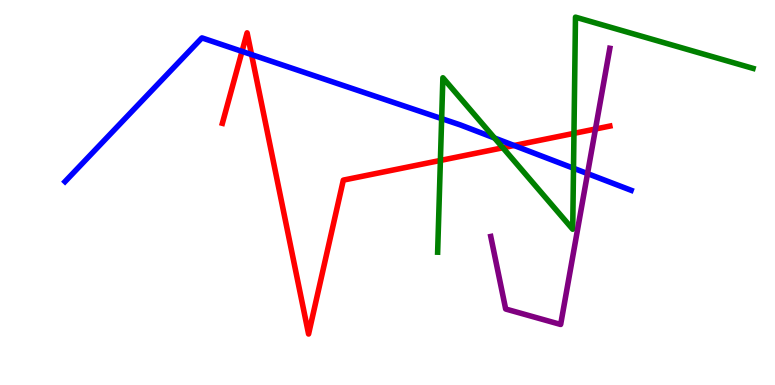[{'lines': ['blue', 'red'], 'intersections': [{'x': 3.12, 'y': 8.67}, {'x': 3.25, 'y': 8.58}, {'x': 6.63, 'y': 6.22}]}, {'lines': ['green', 'red'], 'intersections': [{'x': 5.68, 'y': 5.83}, {'x': 6.49, 'y': 6.16}, {'x': 7.41, 'y': 6.54}]}, {'lines': ['purple', 'red'], 'intersections': [{'x': 7.68, 'y': 6.65}]}, {'lines': ['blue', 'green'], 'intersections': [{'x': 5.7, 'y': 6.92}, {'x': 6.38, 'y': 6.42}, {'x': 7.4, 'y': 5.63}]}, {'lines': ['blue', 'purple'], 'intersections': [{'x': 7.58, 'y': 5.49}]}, {'lines': ['green', 'purple'], 'intersections': []}]